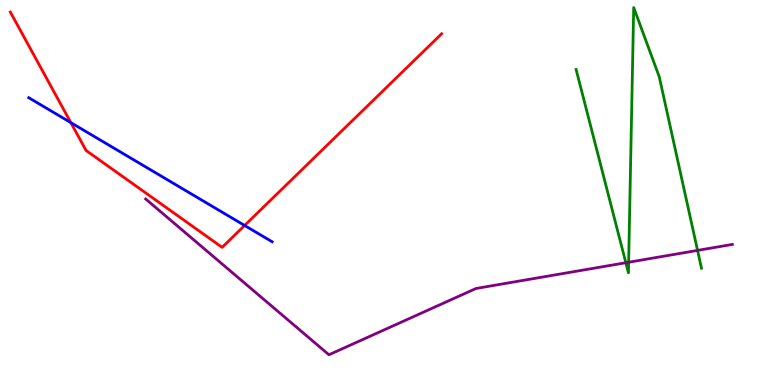[{'lines': ['blue', 'red'], 'intersections': [{'x': 0.914, 'y': 6.82}, {'x': 3.16, 'y': 4.14}]}, {'lines': ['green', 'red'], 'intersections': []}, {'lines': ['purple', 'red'], 'intersections': []}, {'lines': ['blue', 'green'], 'intersections': []}, {'lines': ['blue', 'purple'], 'intersections': []}, {'lines': ['green', 'purple'], 'intersections': [{'x': 8.08, 'y': 3.18}, {'x': 8.11, 'y': 3.19}, {'x': 9.0, 'y': 3.5}]}]